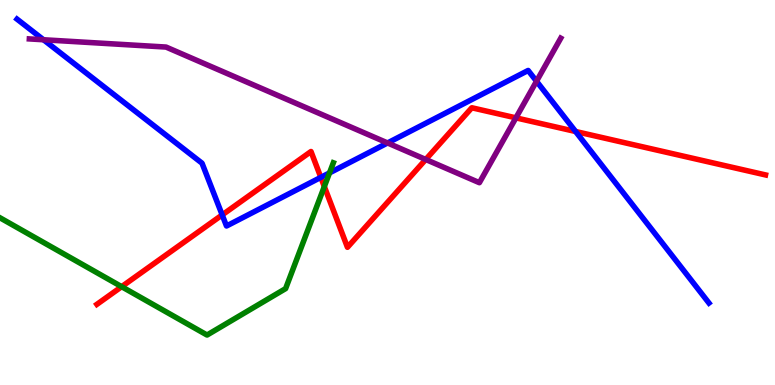[{'lines': ['blue', 'red'], 'intersections': [{'x': 2.87, 'y': 4.42}, {'x': 4.14, 'y': 5.39}, {'x': 7.43, 'y': 6.58}]}, {'lines': ['green', 'red'], 'intersections': [{'x': 1.57, 'y': 2.55}, {'x': 4.18, 'y': 5.15}]}, {'lines': ['purple', 'red'], 'intersections': [{'x': 5.49, 'y': 5.86}, {'x': 6.66, 'y': 6.94}]}, {'lines': ['blue', 'green'], 'intersections': [{'x': 4.25, 'y': 5.51}]}, {'lines': ['blue', 'purple'], 'intersections': [{'x': 0.561, 'y': 8.97}, {'x': 5.0, 'y': 6.29}, {'x': 6.92, 'y': 7.89}]}, {'lines': ['green', 'purple'], 'intersections': []}]